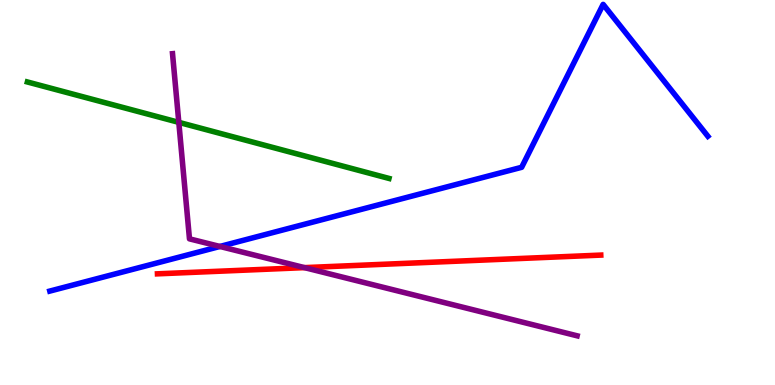[{'lines': ['blue', 'red'], 'intersections': []}, {'lines': ['green', 'red'], 'intersections': []}, {'lines': ['purple', 'red'], 'intersections': [{'x': 3.93, 'y': 3.05}]}, {'lines': ['blue', 'green'], 'intersections': []}, {'lines': ['blue', 'purple'], 'intersections': [{'x': 2.84, 'y': 3.6}]}, {'lines': ['green', 'purple'], 'intersections': [{'x': 2.31, 'y': 6.82}]}]